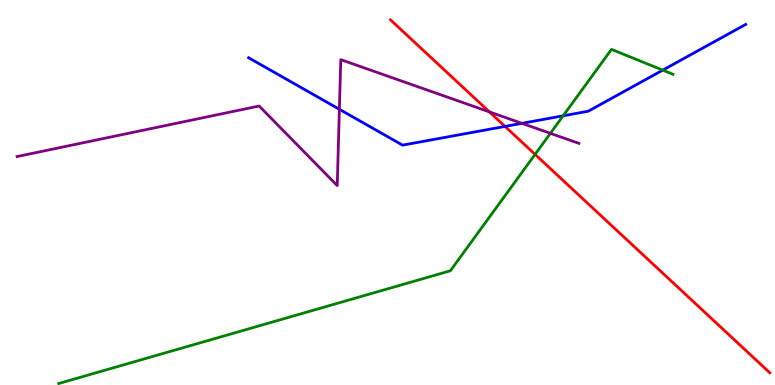[{'lines': ['blue', 'red'], 'intersections': [{'x': 6.52, 'y': 6.72}]}, {'lines': ['green', 'red'], 'intersections': [{'x': 6.9, 'y': 5.99}]}, {'lines': ['purple', 'red'], 'intersections': [{'x': 6.32, 'y': 7.09}]}, {'lines': ['blue', 'green'], 'intersections': [{'x': 7.27, 'y': 6.99}, {'x': 8.55, 'y': 8.18}]}, {'lines': ['blue', 'purple'], 'intersections': [{'x': 4.38, 'y': 7.16}, {'x': 6.73, 'y': 6.8}]}, {'lines': ['green', 'purple'], 'intersections': [{'x': 7.1, 'y': 6.54}]}]